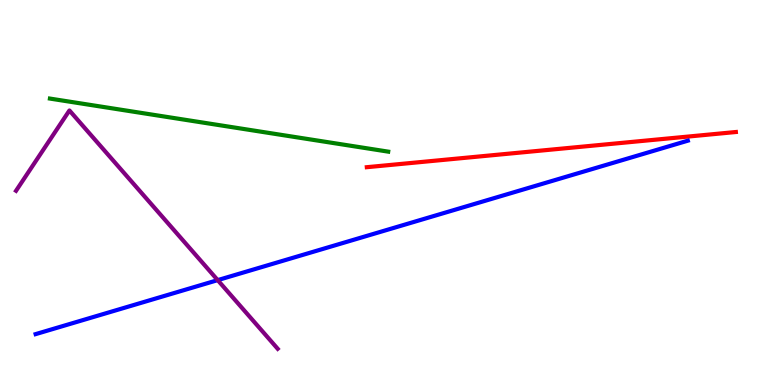[{'lines': ['blue', 'red'], 'intersections': []}, {'lines': ['green', 'red'], 'intersections': []}, {'lines': ['purple', 'red'], 'intersections': []}, {'lines': ['blue', 'green'], 'intersections': []}, {'lines': ['blue', 'purple'], 'intersections': [{'x': 2.81, 'y': 2.72}]}, {'lines': ['green', 'purple'], 'intersections': []}]